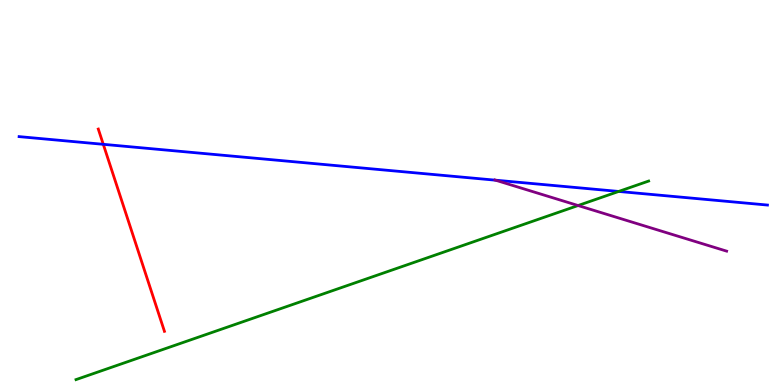[{'lines': ['blue', 'red'], 'intersections': [{'x': 1.33, 'y': 6.25}]}, {'lines': ['green', 'red'], 'intersections': []}, {'lines': ['purple', 'red'], 'intersections': []}, {'lines': ['blue', 'green'], 'intersections': [{'x': 7.98, 'y': 5.03}]}, {'lines': ['blue', 'purple'], 'intersections': [{'x': 6.39, 'y': 5.32}]}, {'lines': ['green', 'purple'], 'intersections': [{'x': 7.46, 'y': 4.66}]}]